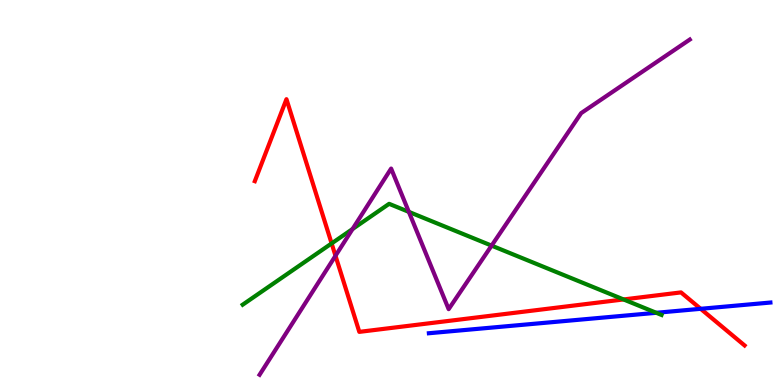[{'lines': ['blue', 'red'], 'intersections': [{'x': 9.04, 'y': 1.98}]}, {'lines': ['green', 'red'], 'intersections': [{'x': 4.28, 'y': 3.68}, {'x': 8.05, 'y': 2.22}]}, {'lines': ['purple', 'red'], 'intersections': [{'x': 4.33, 'y': 3.36}]}, {'lines': ['blue', 'green'], 'intersections': [{'x': 8.47, 'y': 1.88}]}, {'lines': ['blue', 'purple'], 'intersections': []}, {'lines': ['green', 'purple'], 'intersections': [{'x': 4.55, 'y': 4.05}, {'x': 5.28, 'y': 4.5}, {'x': 6.34, 'y': 3.62}]}]